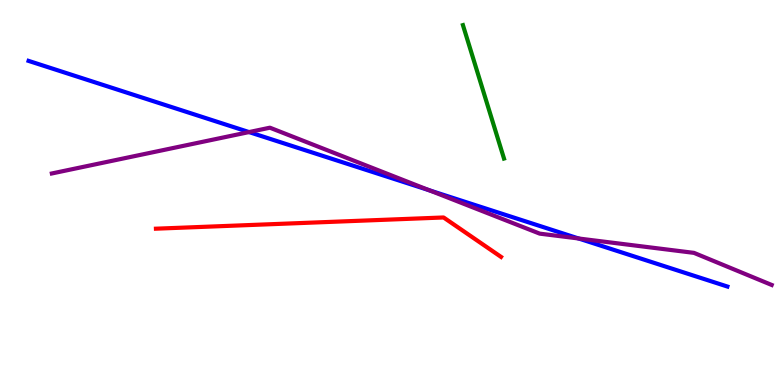[{'lines': ['blue', 'red'], 'intersections': []}, {'lines': ['green', 'red'], 'intersections': []}, {'lines': ['purple', 'red'], 'intersections': []}, {'lines': ['blue', 'green'], 'intersections': []}, {'lines': ['blue', 'purple'], 'intersections': [{'x': 3.21, 'y': 6.57}, {'x': 5.54, 'y': 5.06}, {'x': 7.47, 'y': 3.81}]}, {'lines': ['green', 'purple'], 'intersections': []}]